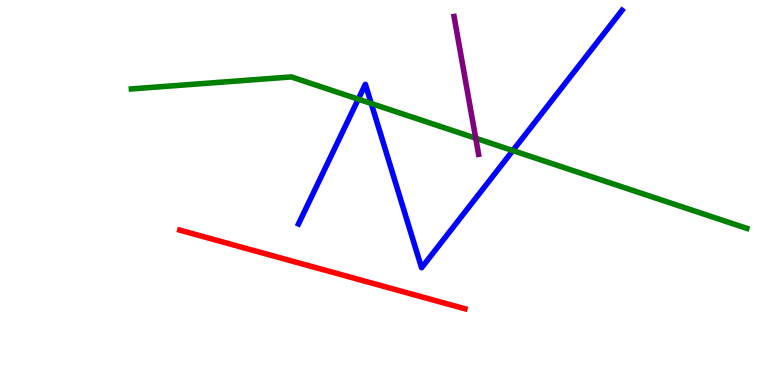[{'lines': ['blue', 'red'], 'intersections': []}, {'lines': ['green', 'red'], 'intersections': []}, {'lines': ['purple', 'red'], 'intersections': []}, {'lines': ['blue', 'green'], 'intersections': [{'x': 4.62, 'y': 7.42}, {'x': 4.79, 'y': 7.31}, {'x': 6.62, 'y': 6.09}]}, {'lines': ['blue', 'purple'], 'intersections': []}, {'lines': ['green', 'purple'], 'intersections': [{'x': 6.14, 'y': 6.41}]}]